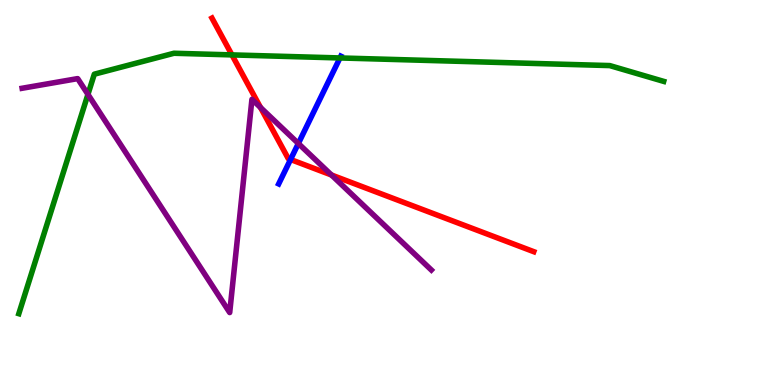[{'lines': ['blue', 'red'], 'intersections': [{'x': 3.75, 'y': 5.86}]}, {'lines': ['green', 'red'], 'intersections': [{'x': 2.99, 'y': 8.57}]}, {'lines': ['purple', 'red'], 'intersections': [{'x': 3.36, 'y': 7.21}, {'x': 4.28, 'y': 5.45}]}, {'lines': ['blue', 'green'], 'intersections': [{'x': 4.39, 'y': 8.49}]}, {'lines': ['blue', 'purple'], 'intersections': [{'x': 3.85, 'y': 6.27}]}, {'lines': ['green', 'purple'], 'intersections': [{'x': 1.13, 'y': 7.55}]}]